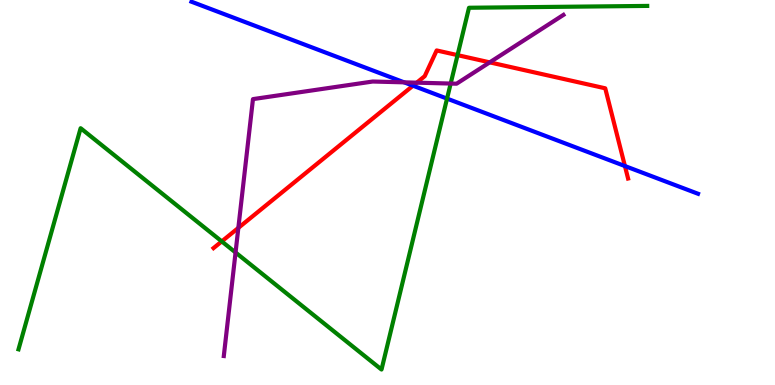[{'lines': ['blue', 'red'], 'intersections': [{'x': 5.33, 'y': 7.77}, {'x': 8.06, 'y': 5.69}]}, {'lines': ['green', 'red'], 'intersections': [{'x': 2.86, 'y': 3.73}, {'x': 5.9, 'y': 8.57}]}, {'lines': ['purple', 'red'], 'intersections': [{'x': 3.08, 'y': 4.08}, {'x': 5.38, 'y': 7.85}, {'x': 6.32, 'y': 8.38}]}, {'lines': ['blue', 'green'], 'intersections': [{'x': 5.77, 'y': 7.44}]}, {'lines': ['blue', 'purple'], 'intersections': [{'x': 5.21, 'y': 7.86}]}, {'lines': ['green', 'purple'], 'intersections': [{'x': 3.04, 'y': 3.44}, {'x': 5.82, 'y': 7.83}]}]